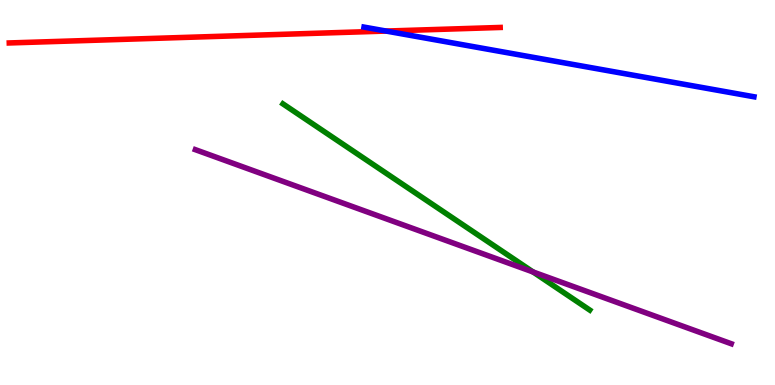[{'lines': ['blue', 'red'], 'intersections': [{'x': 4.98, 'y': 9.19}]}, {'lines': ['green', 'red'], 'intersections': []}, {'lines': ['purple', 'red'], 'intersections': []}, {'lines': ['blue', 'green'], 'intersections': []}, {'lines': ['blue', 'purple'], 'intersections': []}, {'lines': ['green', 'purple'], 'intersections': [{'x': 6.88, 'y': 2.94}]}]